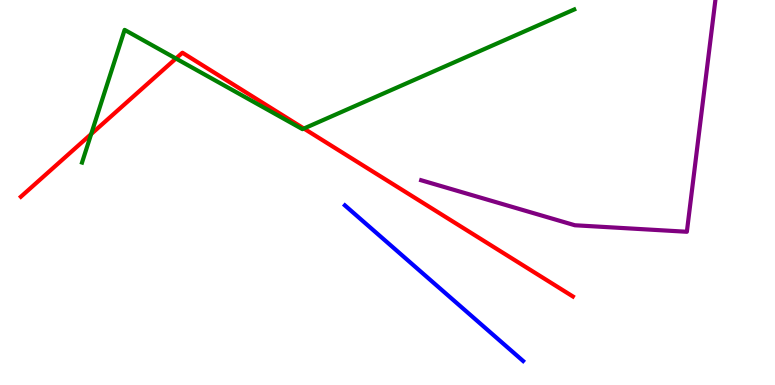[{'lines': ['blue', 'red'], 'intersections': []}, {'lines': ['green', 'red'], 'intersections': [{'x': 1.18, 'y': 6.52}, {'x': 2.27, 'y': 8.48}, {'x': 3.92, 'y': 6.66}]}, {'lines': ['purple', 'red'], 'intersections': []}, {'lines': ['blue', 'green'], 'intersections': []}, {'lines': ['blue', 'purple'], 'intersections': []}, {'lines': ['green', 'purple'], 'intersections': []}]